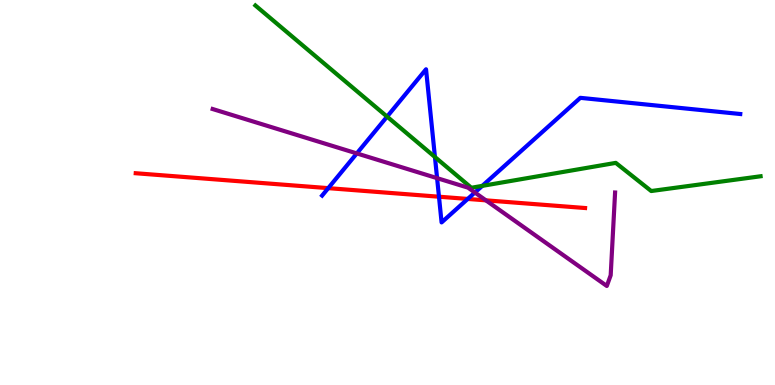[{'lines': ['blue', 'red'], 'intersections': [{'x': 4.24, 'y': 5.11}, {'x': 5.66, 'y': 4.89}, {'x': 6.04, 'y': 4.83}]}, {'lines': ['green', 'red'], 'intersections': []}, {'lines': ['purple', 'red'], 'intersections': [{'x': 6.27, 'y': 4.8}]}, {'lines': ['blue', 'green'], 'intersections': [{'x': 4.99, 'y': 6.97}, {'x': 5.61, 'y': 5.92}, {'x': 6.22, 'y': 5.17}]}, {'lines': ['blue', 'purple'], 'intersections': [{'x': 4.6, 'y': 6.02}, {'x': 5.64, 'y': 5.37}, {'x': 6.13, 'y': 5.0}]}, {'lines': ['green', 'purple'], 'intersections': []}]